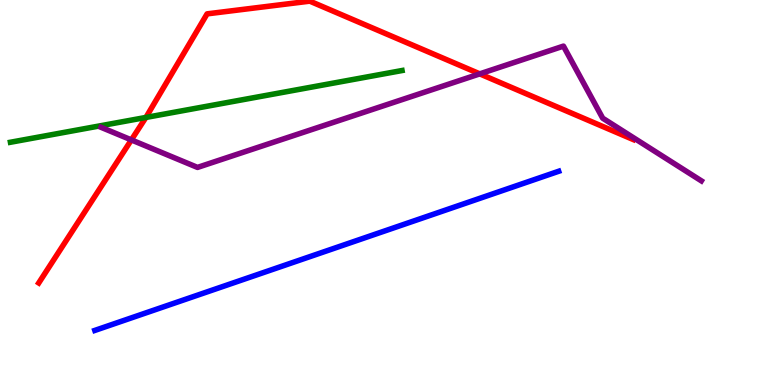[{'lines': ['blue', 'red'], 'intersections': []}, {'lines': ['green', 'red'], 'intersections': [{'x': 1.88, 'y': 6.95}]}, {'lines': ['purple', 'red'], 'intersections': [{'x': 1.69, 'y': 6.37}, {'x': 6.19, 'y': 8.08}]}, {'lines': ['blue', 'green'], 'intersections': []}, {'lines': ['blue', 'purple'], 'intersections': []}, {'lines': ['green', 'purple'], 'intersections': []}]